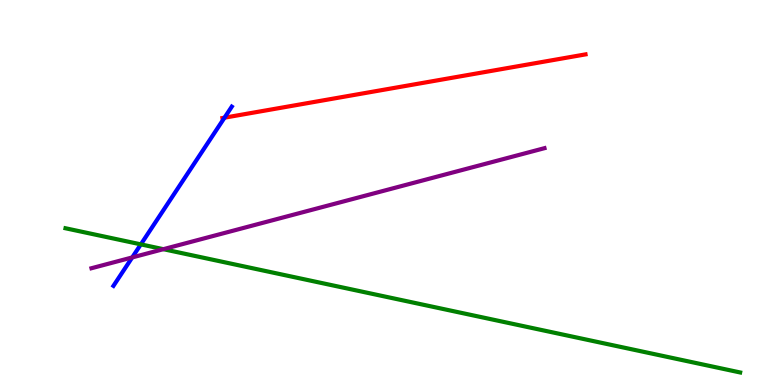[{'lines': ['blue', 'red'], 'intersections': [{'x': 2.9, 'y': 6.94}]}, {'lines': ['green', 'red'], 'intersections': []}, {'lines': ['purple', 'red'], 'intersections': []}, {'lines': ['blue', 'green'], 'intersections': [{'x': 1.82, 'y': 3.65}]}, {'lines': ['blue', 'purple'], 'intersections': [{'x': 1.71, 'y': 3.31}]}, {'lines': ['green', 'purple'], 'intersections': [{'x': 2.11, 'y': 3.53}]}]